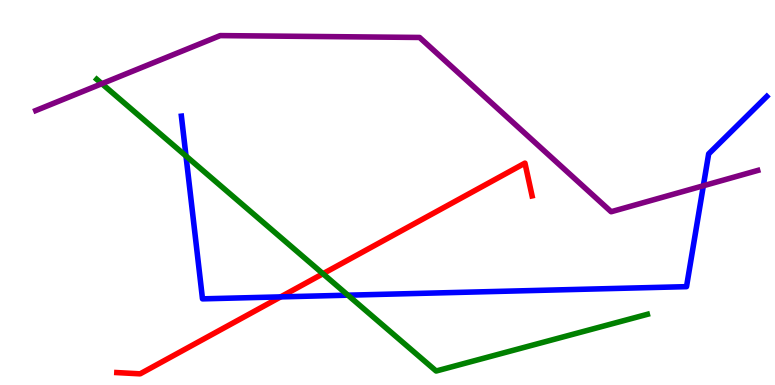[{'lines': ['blue', 'red'], 'intersections': [{'x': 3.62, 'y': 2.29}]}, {'lines': ['green', 'red'], 'intersections': [{'x': 4.17, 'y': 2.89}]}, {'lines': ['purple', 'red'], 'intersections': []}, {'lines': ['blue', 'green'], 'intersections': [{'x': 2.4, 'y': 5.95}, {'x': 4.49, 'y': 2.33}]}, {'lines': ['blue', 'purple'], 'intersections': [{'x': 9.08, 'y': 5.17}]}, {'lines': ['green', 'purple'], 'intersections': [{'x': 1.31, 'y': 7.83}]}]